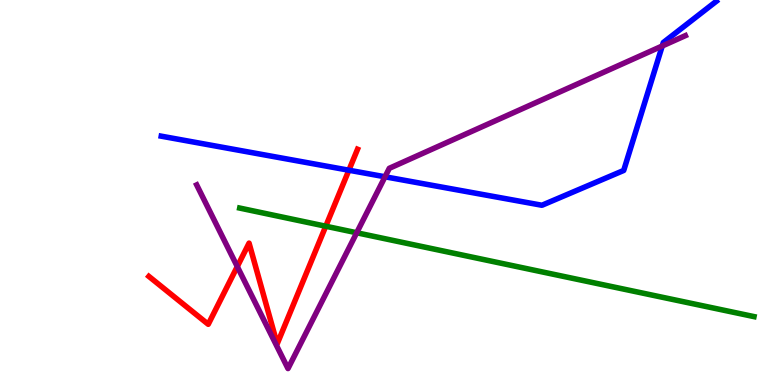[{'lines': ['blue', 'red'], 'intersections': [{'x': 4.5, 'y': 5.58}]}, {'lines': ['green', 'red'], 'intersections': [{'x': 4.2, 'y': 4.12}]}, {'lines': ['purple', 'red'], 'intersections': [{'x': 3.06, 'y': 3.08}]}, {'lines': ['blue', 'green'], 'intersections': []}, {'lines': ['blue', 'purple'], 'intersections': [{'x': 4.97, 'y': 5.41}, {'x': 8.55, 'y': 8.81}]}, {'lines': ['green', 'purple'], 'intersections': [{'x': 4.6, 'y': 3.95}]}]